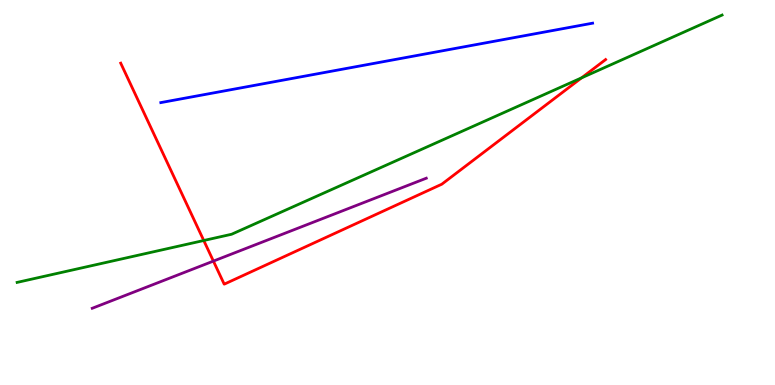[{'lines': ['blue', 'red'], 'intersections': []}, {'lines': ['green', 'red'], 'intersections': [{'x': 2.63, 'y': 3.75}, {'x': 7.5, 'y': 7.98}]}, {'lines': ['purple', 'red'], 'intersections': [{'x': 2.75, 'y': 3.22}]}, {'lines': ['blue', 'green'], 'intersections': []}, {'lines': ['blue', 'purple'], 'intersections': []}, {'lines': ['green', 'purple'], 'intersections': []}]